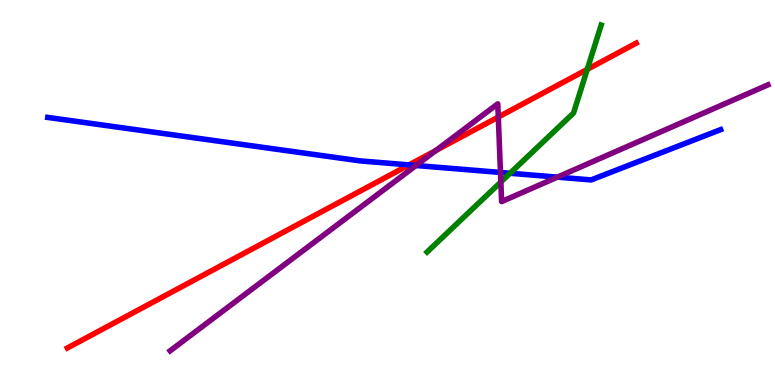[{'lines': ['blue', 'red'], 'intersections': [{'x': 5.28, 'y': 5.72}]}, {'lines': ['green', 'red'], 'intersections': [{'x': 7.58, 'y': 8.2}]}, {'lines': ['purple', 'red'], 'intersections': [{'x': 5.62, 'y': 6.09}, {'x': 6.43, 'y': 6.96}]}, {'lines': ['blue', 'green'], 'intersections': [{'x': 6.58, 'y': 5.5}]}, {'lines': ['blue', 'purple'], 'intersections': [{'x': 5.37, 'y': 5.7}, {'x': 6.46, 'y': 5.52}, {'x': 7.19, 'y': 5.4}]}, {'lines': ['green', 'purple'], 'intersections': [{'x': 6.46, 'y': 5.27}]}]